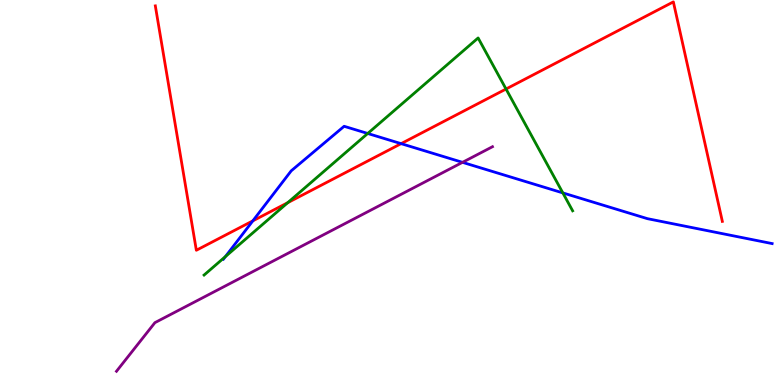[{'lines': ['blue', 'red'], 'intersections': [{'x': 3.26, 'y': 4.26}, {'x': 5.18, 'y': 6.27}]}, {'lines': ['green', 'red'], 'intersections': [{'x': 3.71, 'y': 4.74}, {'x': 6.53, 'y': 7.69}]}, {'lines': ['purple', 'red'], 'intersections': []}, {'lines': ['blue', 'green'], 'intersections': [{'x': 2.91, 'y': 3.34}, {'x': 4.74, 'y': 6.53}, {'x': 7.26, 'y': 4.99}]}, {'lines': ['blue', 'purple'], 'intersections': [{'x': 5.97, 'y': 5.78}]}, {'lines': ['green', 'purple'], 'intersections': []}]